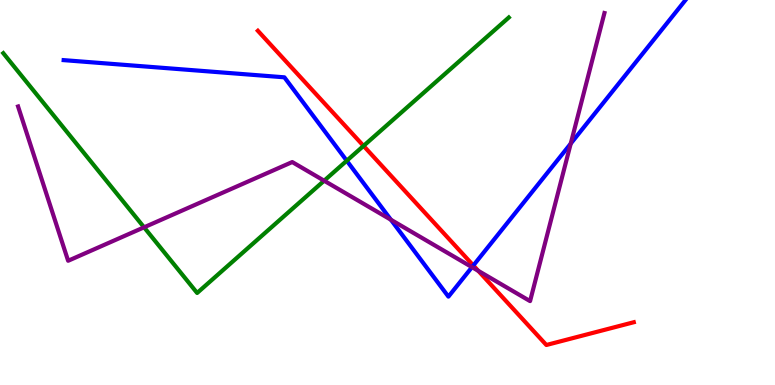[{'lines': ['blue', 'red'], 'intersections': [{'x': 6.11, 'y': 3.1}]}, {'lines': ['green', 'red'], 'intersections': [{'x': 4.69, 'y': 6.21}]}, {'lines': ['purple', 'red'], 'intersections': [{'x': 6.17, 'y': 2.97}]}, {'lines': ['blue', 'green'], 'intersections': [{'x': 4.47, 'y': 5.83}]}, {'lines': ['blue', 'purple'], 'intersections': [{'x': 5.04, 'y': 4.29}, {'x': 6.09, 'y': 3.06}, {'x': 7.36, 'y': 6.27}]}, {'lines': ['green', 'purple'], 'intersections': [{'x': 1.86, 'y': 4.1}, {'x': 4.18, 'y': 5.31}]}]